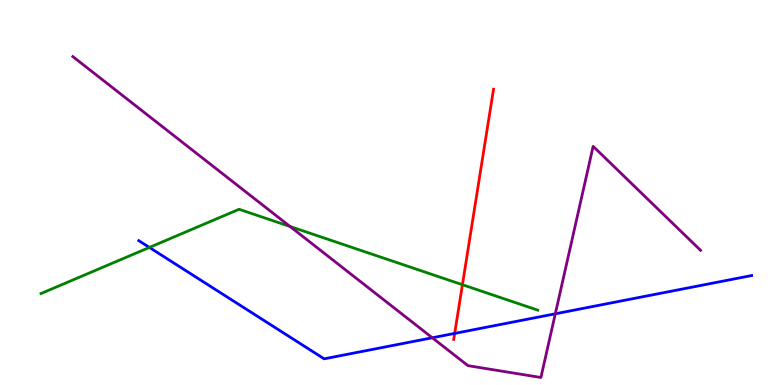[{'lines': ['blue', 'red'], 'intersections': [{'x': 5.87, 'y': 1.34}]}, {'lines': ['green', 'red'], 'intersections': [{'x': 5.97, 'y': 2.6}]}, {'lines': ['purple', 'red'], 'intersections': []}, {'lines': ['blue', 'green'], 'intersections': [{'x': 1.93, 'y': 3.57}]}, {'lines': ['blue', 'purple'], 'intersections': [{'x': 5.58, 'y': 1.23}, {'x': 7.17, 'y': 1.85}]}, {'lines': ['green', 'purple'], 'intersections': [{'x': 3.74, 'y': 4.12}]}]